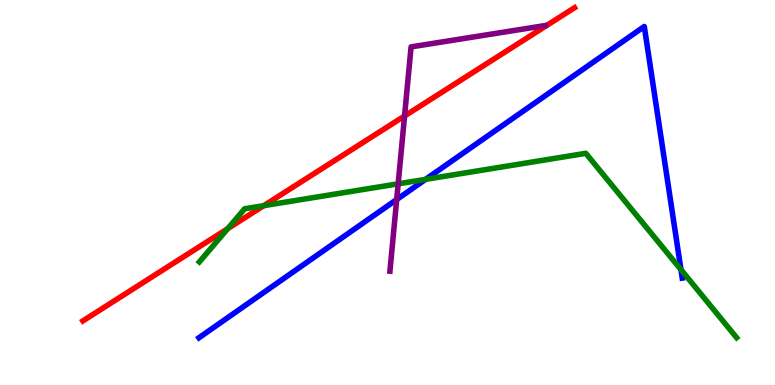[{'lines': ['blue', 'red'], 'intersections': []}, {'lines': ['green', 'red'], 'intersections': [{'x': 2.94, 'y': 4.06}, {'x': 3.4, 'y': 4.66}]}, {'lines': ['purple', 'red'], 'intersections': [{'x': 5.22, 'y': 6.99}]}, {'lines': ['blue', 'green'], 'intersections': [{'x': 5.49, 'y': 5.34}, {'x': 8.79, 'y': 3.0}]}, {'lines': ['blue', 'purple'], 'intersections': [{'x': 5.12, 'y': 4.82}]}, {'lines': ['green', 'purple'], 'intersections': [{'x': 5.14, 'y': 5.23}]}]